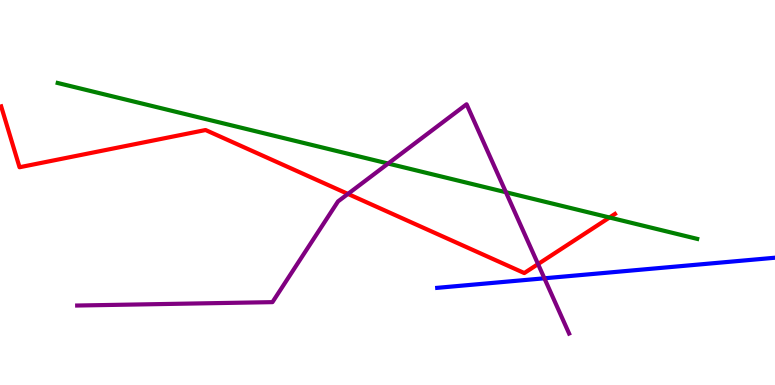[{'lines': ['blue', 'red'], 'intersections': []}, {'lines': ['green', 'red'], 'intersections': [{'x': 7.86, 'y': 4.35}]}, {'lines': ['purple', 'red'], 'intersections': [{'x': 4.49, 'y': 4.96}, {'x': 6.94, 'y': 3.14}]}, {'lines': ['blue', 'green'], 'intersections': []}, {'lines': ['blue', 'purple'], 'intersections': [{'x': 7.02, 'y': 2.77}]}, {'lines': ['green', 'purple'], 'intersections': [{'x': 5.01, 'y': 5.75}, {'x': 6.53, 'y': 5.01}]}]